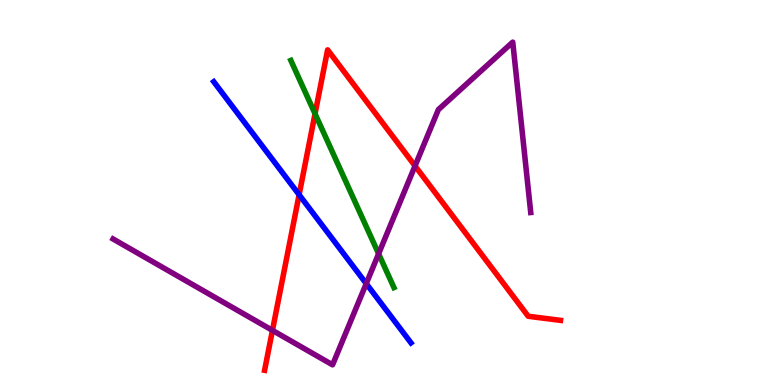[{'lines': ['blue', 'red'], 'intersections': [{'x': 3.86, 'y': 4.94}]}, {'lines': ['green', 'red'], 'intersections': [{'x': 4.07, 'y': 7.05}]}, {'lines': ['purple', 'red'], 'intersections': [{'x': 3.52, 'y': 1.42}, {'x': 5.36, 'y': 5.69}]}, {'lines': ['blue', 'green'], 'intersections': []}, {'lines': ['blue', 'purple'], 'intersections': [{'x': 4.73, 'y': 2.63}]}, {'lines': ['green', 'purple'], 'intersections': [{'x': 4.89, 'y': 3.41}]}]